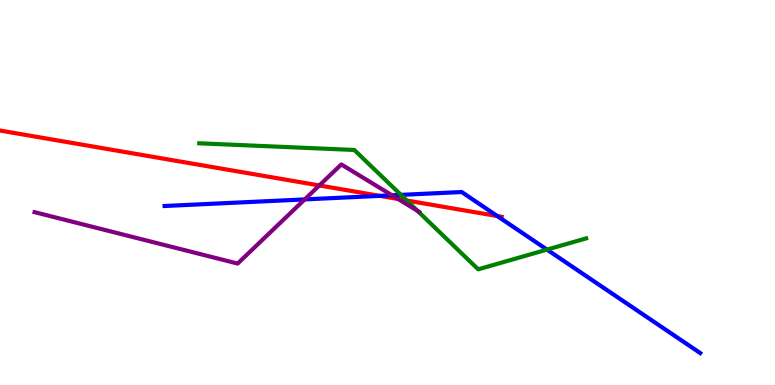[{'lines': ['blue', 'red'], 'intersections': [{'x': 4.9, 'y': 4.91}, {'x': 6.42, 'y': 4.39}]}, {'lines': ['green', 'red'], 'intersections': [{'x': 5.25, 'y': 4.79}]}, {'lines': ['purple', 'red'], 'intersections': [{'x': 4.12, 'y': 5.18}, {'x': 5.14, 'y': 4.83}]}, {'lines': ['blue', 'green'], 'intersections': [{'x': 5.17, 'y': 4.94}, {'x': 7.06, 'y': 3.52}]}, {'lines': ['blue', 'purple'], 'intersections': [{'x': 3.93, 'y': 4.82}, {'x': 5.06, 'y': 4.93}]}, {'lines': ['green', 'purple'], 'intersections': [{'x': 5.39, 'y': 4.52}]}]